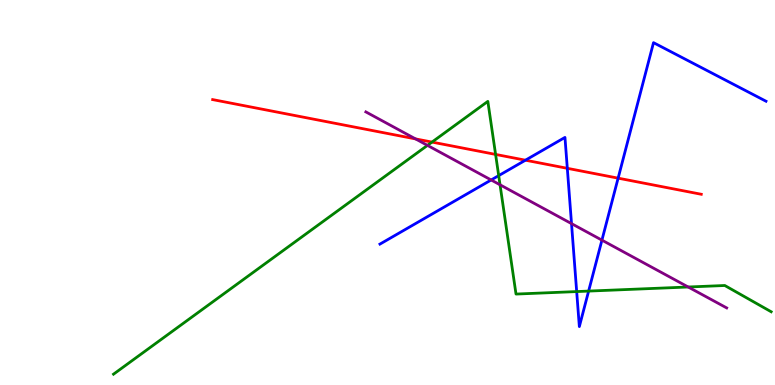[{'lines': ['blue', 'red'], 'intersections': [{'x': 6.78, 'y': 5.84}, {'x': 7.32, 'y': 5.63}, {'x': 7.98, 'y': 5.37}]}, {'lines': ['green', 'red'], 'intersections': [{'x': 5.57, 'y': 6.31}, {'x': 6.39, 'y': 5.99}]}, {'lines': ['purple', 'red'], 'intersections': [{'x': 5.36, 'y': 6.39}]}, {'lines': ['blue', 'green'], 'intersections': [{'x': 6.43, 'y': 5.44}, {'x': 7.44, 'y': 2.43}, {'x': 7.6, 'y': 2.44}]}, {'lines': ['blue', 'purple'], 'intersections': [{'x': 6.34, 'y': 5.33}, {'x': 7.37, 'y': 4.19}, {'x': 7.77, 'y': 3.76}]}, {'lines': ['green', 'purple'], 'intersections': [{'x': 5.52, 'y': 6.22}, {'x': 6.45, 'y': 5.2}, {'x': 8.88, 'y': 2.55}]}]